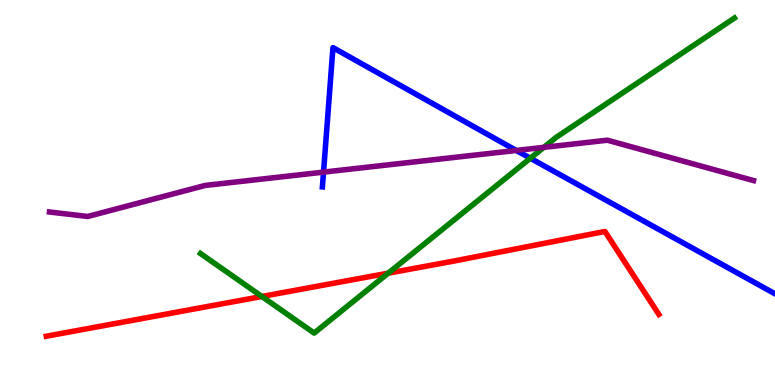[{'lines': ['blue', 'red'], 'intersections': []}, {'lines': ['green', 'red'], 'intersections': [{'x': 3.38, 'y': 2.3}, {'x': 5.01, 'y': 2.9}]}, {'lines': ['purple', 'red'], 'intersections': []}, {'lines': ['blue', 'green'], 'intersections': [{'x': 6.84, 'y': 5.89}]}, {'lines': ['blue', 'purple'], 'intersections': [{'x': 4.17, 'y': 5.53}, {'x': 6.66, 'y': 6.09}]}, {'lines': ['green', 'purple'], 'intersections': [{'x': 7.02, 'y': 6.17}]}]